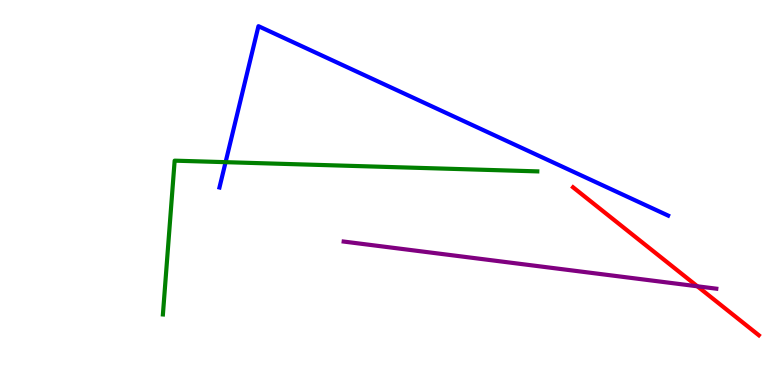[{'lines': ['blue', 'red'], 'intersections': []}, {'lines': ['green', 'red'], 'intersections': []}, {'lines': ['purple', 'red'], 'intersections': [{'x': 9.0, 'y': 2.56}]}, {'lines': ['blue', 'green'], 'intersections': [{'x': 2.91, 'y': 5.79}]}, {'lines': ['blue', 'purple'], 'intersections': []}, {'lines': ['green', 'purple'], 'intersections': []}]